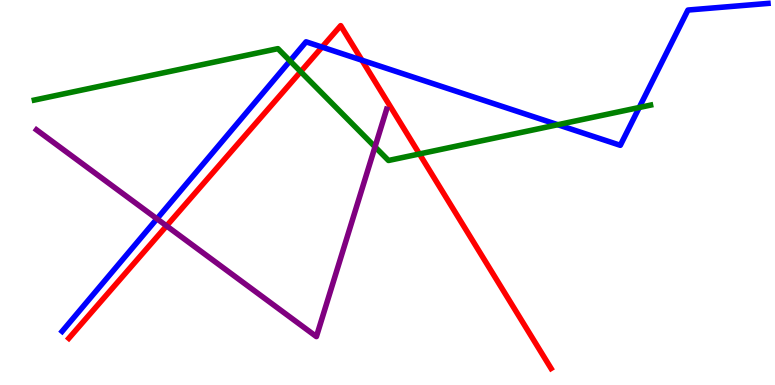[{'lines': ['blue', 'red'], 'intersections': [{'x': 4.16, 'y': 8.78}, {'x': 4.67, 'y': 8.44}]}, {'lines': ['green', 'red'], 'intersections': [{'x': 3.88, 'y': 8.14}, {'x': 5.41, 'y': 6.0}]}, {'lines': ['purple', 'red'], 'intersections': [{'x': 2.15, 'y': 4.13}]}, {'lines': ['blue', 'green'], 'intersections': [{'x': 3.74, 'y': 8.42}, {'x': 7.2, 'y': 6.76}, {'x': 8.25, 'y': 7.21}]}, {'lines': ['blue', 'purple'], 'intersections': [{'x': 2.03, 'y': 4.32}]}, {'lines': ['green', 'purple'], 'intersections': [{'x': 4.84, 'y': 6.19}]}]